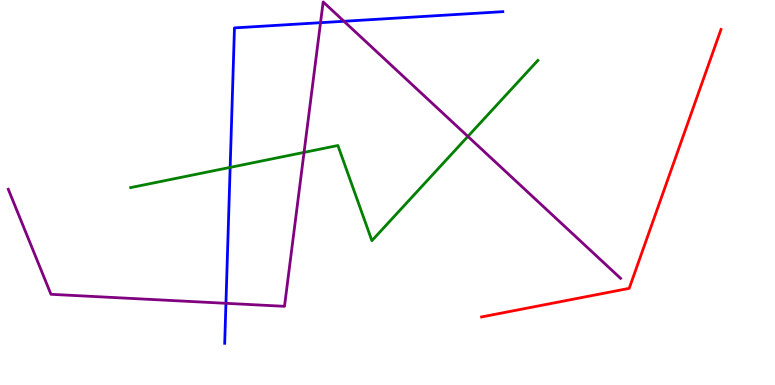[{'lines': ['blue', 'red'], 'intersections': []}, {'lines': ['green', 'red'], 'intersections': []}, {'lines': ['purple', 'red'], 'intersections': []}, {'lines': ['blue', 'green'], 'intersections': [{'x': 2.97, 'y': 5.65}]}, {'lines': ['blue', 'purple'], 'intersections': [{'x': 2.92, 'y': 2.12}, {'x': 4.14, 'y': 9.41}, {'x': 4.44, 'y': 9.45}]}, {'lines': ['green', 'purple'], 'intersections': [{'x': 3.92, 'y': 6.04}, {'x': 6.04, 'y': 6.46}]}]